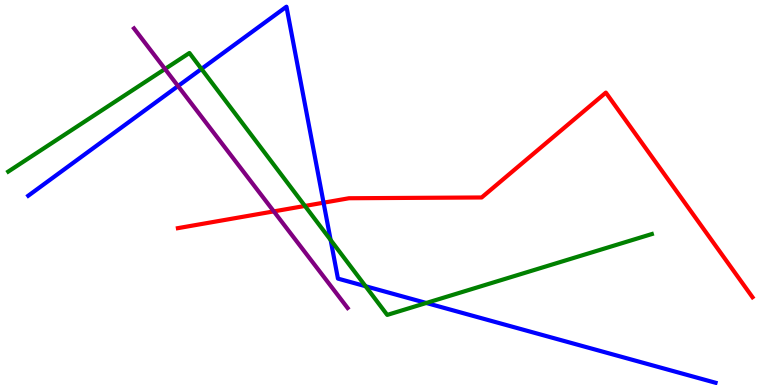[{'lines': ['blue', 'red'], 'intersections': [{'x': 4.18, 'y': 4.74}]}, {'lines': ['green', 'red'], 'intersections': [{'x': 3.93, 'y': 4.65}]}, {'lines': ['purple', 'red'], 'intersections': [{'x': 3.53, 'y': 4.51}]}, {'lines': ['blue', 'green'], 'intersections': [{'x': 2.6, 'y': 8.21}, {'x': 4.27, 'y': 3.77}, {'x': 4.72, 'y': 2.57}, {'x': 5.5, 'y': 2.13}]}, {'lines': ['blue', 'purple'], 'intersections': [{'x': 2.3, 'y': 7.76}]}, {'lines': ['green', 'purple'], 'intersections': [{'x': 2.13, 'y': 8.21}]}]